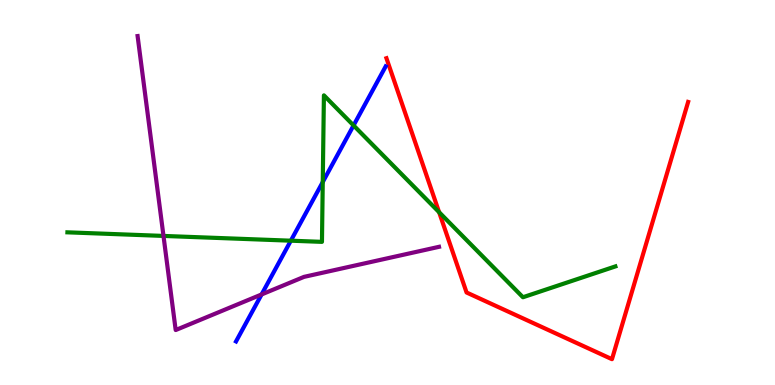[{'lines': ['blue', 'red'], 'intersections': []}, {'lines': ['green', 'red'], 'intersections': [{'x': 5.67, 'y': 4.49}]}, {'lines': ['purple', 'red'], 'intersections': []}, {'lines': ['blue', 'green'], 'intersections': [{'x': 3.75, 'y': 3.75}, {'x': 4.16, 'y': 5.27}, {'x': 4.56, 'y': 6.74}]}, {'lines': ['blue', 'purple'], 'intersections': [{'x': 3.38, 'y': 2.35}]}, {'lines': ['green', 'purple'], 'intersections': [{'x': 2.11, 'y': 3.87}]}]